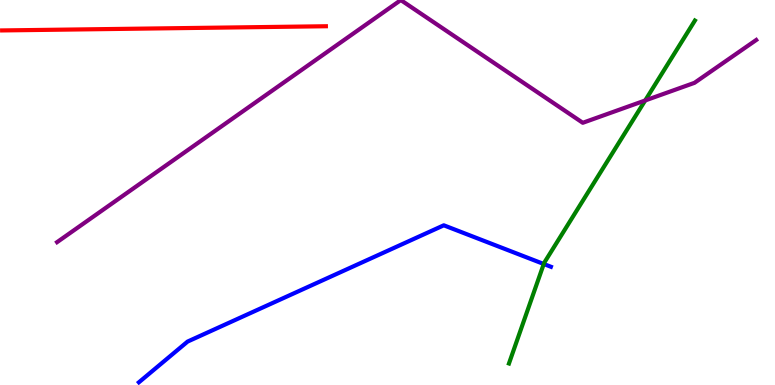[{'lines': ['blue', 'red'], 'intersections': []}, {'lines': ['green', 'red'], 'intersections': []}, {'lines': ['purple', 'red'], 'intersections': []}, {'lines': ['blue', 'green'], 'intersections': [{'x': 7.02, 'y': 3.14}]}, {'lines': ['blue', 'purple'], 'intersections': []}, {'lines': ['green', 'purple'], 'intersections': [{'x': 8.33, 'y': 7.39}]}]